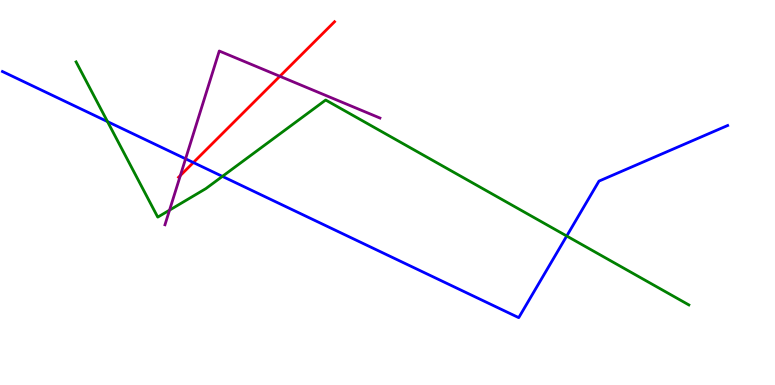[{'lines': ['blue', 'red'], 'intersections': [{'x': 2.5, 'y': 5.78}]}, {'lines': ['green', 'red'], 'intersections': []}, {'lines': ['purple', 'red'], 'intersections': [{'x': 2.33, 'y': 5.44}, {'x': 3.61, 'y': 8.02}]}, {'lines': ['blue', 'green'], 'intersections': [{'x': 1.39, 'y': 6.84}, {'x': 2.87, 'y': 5.42}, {'x': 7.31, 'y': 3.87}]}, {'lines': ['blue', 'purple'], 'intersections': [{'x': 2.39, 'y': 5.87}]}, {'lines': ['green', 'purple'], 'intersections': [{'x': 2.19, 'y': 4.54}]}]